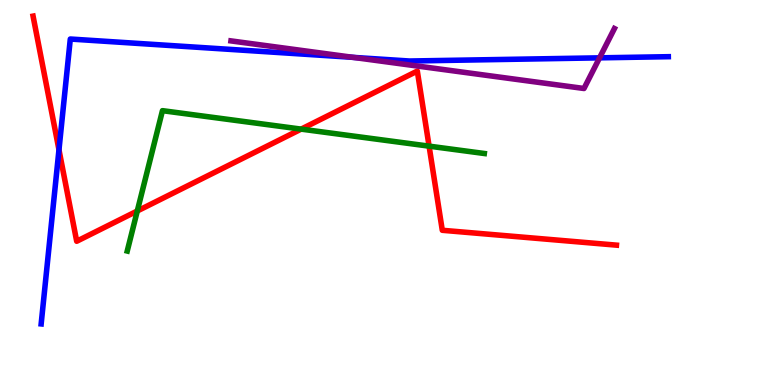[{'lines': ['blue', 'red'], 'intersections': [{'x': 0.761, 'y': 6.11}]}, {'lines': ['green', 'red'], 'intersections': [{'x': 1.77, 'y': 4.52}, {'x': 3.89, 'y': 6.65}, {'x': 5.54, 'y': 6.2}]}, {'lines': ['purple', 'red'], 'intersections': []}, {'lines': ['blue', 'green'], 'intersections': []}, {'lines': ['blue', 'purple'], 'intersections': [{'x': 4.56, 'y': 8.51}, {'x': 7.74, 'y': 8.5}]}, {'lines': ['green', 'purple'], 'intersections': []}]